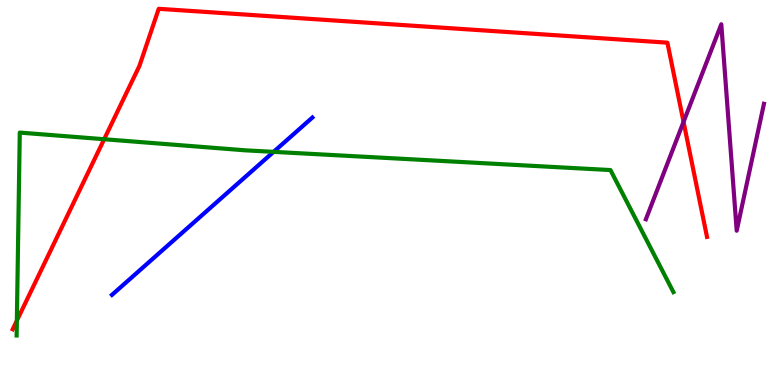[{'lines': ['blue', 'red'], 'intersections': []}, {'lines': ['green', 'red'], 'intersections': [{'x': 0.217, 'y': 1.67}, {'x': 1.34, 'y': 6.38}]}, {'lines': ['purple', 'red'], 'intersections': [{'x': 8.82, 'y': 6.83}]}, {'lines': ['blue', 'green'], 'intersections': [{'x': 3.53, 'y': 6.06}]}, {'lines': ['blue', 'purple'], 'intersections': []}, {'lines': ['green', 'purple'], 'intersections': []}]